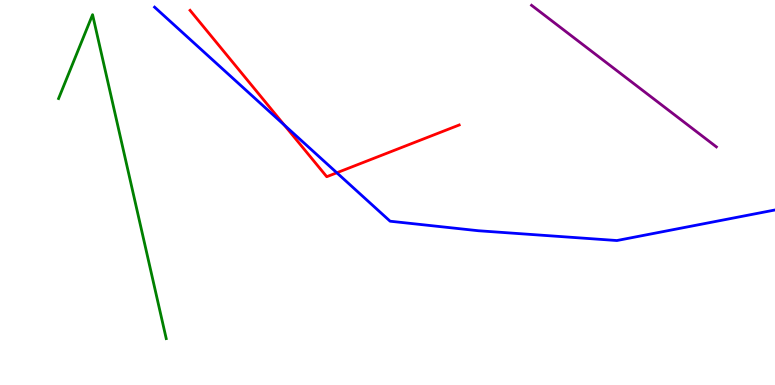[{'lines': ['blue', 'red'], 'intersections': [{'x': 3.67, 'y': 6.75}, {'x': 4.35, 'y': 5.51}]}, {'lines': ['green', 'red'], 'intersections': []}, {'lines': ['purple', 'red'], 'intersections': []}, {'lines': ['blue', 'green'], 'intersections': []}, {'lines': ['blue', 'purple'], 'intersections': []}, {'lines': ['green', 'purple'], 'intersections': []}]